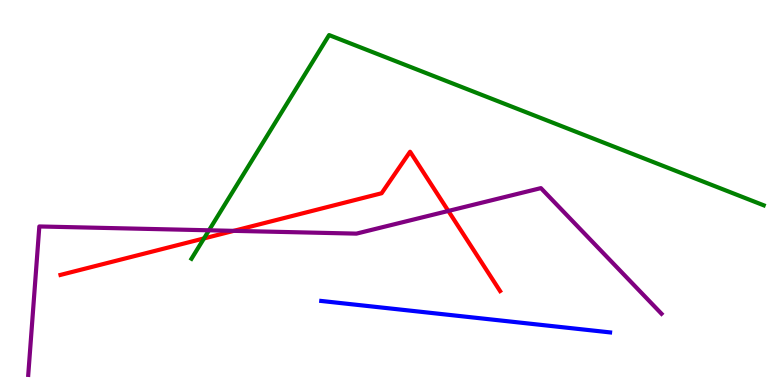[{'lines': ['blue', 'red'], 'intersections': []}, {'lines': ['green', 'red'], 'intersections': [{'x': 2.63, 'y': 3.81}]}, {'lines': ['purple', 'red'], 'intersections': [{'x': 3.02, 'y': 4.0}, {'x': 5.79, 'y': 4.52}]}, {'lines': ['blue', 'green'], 'intersections': []}, {'lines': ['blue', 'purple'], 'intersections': []}, {'lines': ['green', 'purple'], 'intersections': [{'x': 2.7, 'y': 4.02}]}]